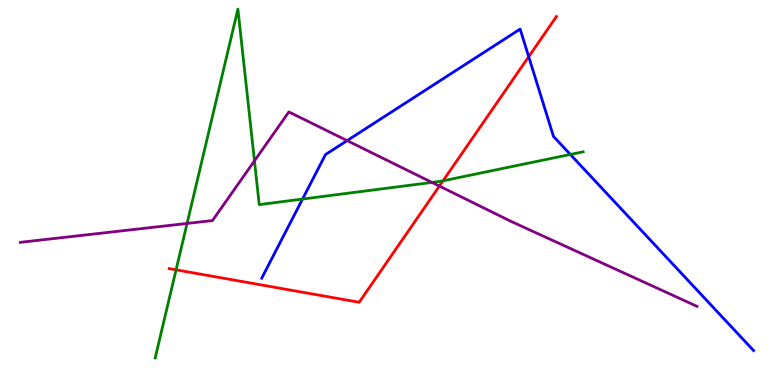[{'lines': ['blue', 'red'], 'intersections': [{'x': 6.82, 'y': 8.53}]}, {'lines': ['green', 'red'], 'intersections': [{'x': 2.27, 'y': 2.99}, {'x': 5.72, 'y': 5.3}]}, {'lines': ['purple', 'red'], 'intersections': [{'x': 5.67, 'y': 5.17}]}, {'lines': ['blue', 'green'], 'intersections': [{'x': 3.9, 'y': 4.83}, {'x': 7.36, 'y': 5.99}]}, {'lines': ['blue', 'purple'], 'intersections': [{'x': 4.48, 'y': 6.35}]}, {'lines': ['green', 'purple'], 'intersections': [{'x': 2.41, 'y': 4.2}, {'x': 3.28, 'y': 5.82}, {'x': 5.57, 'y': 5.26}]}]